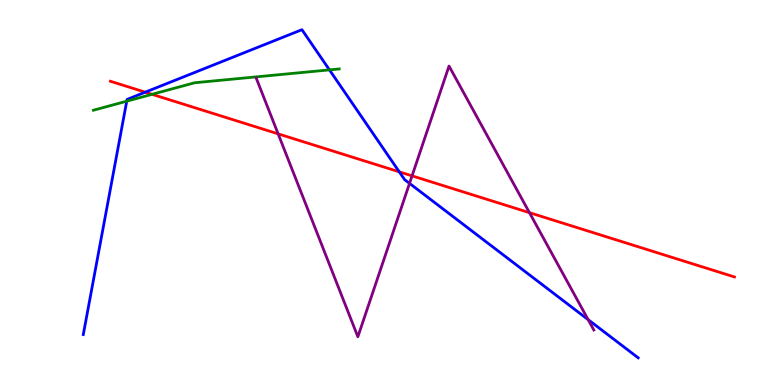[{'lines': ['blue', 'red'], 'intersections': [{'x': 1.87, 'y': 7.61}, {'x': 5.15, 'y': 5.54}]}, {'lines': ['green', 'red'], 'intersections': [{'x': 1.96, 'y': 7.55}]}, {'lines': ['purple', 'red'], 'intersections': [{'x': 3.59, 'y': 6.52}, {'x': 5.32, 'y': 5.43}, {'x': 6.83, 'y': 4.48}]}, {'lines': ['blue', 'green'], 'intersections': [{'x': 1.64, 'y': 7.37}, {'x': 4.25, 'y': 8.18}]}, {'lines': ['blue', 'purple'], 'intersections': [{'x': 5.28, 'y': 5.24}, {'x': 7.59, 'y': 1.7}]}, {'lines': ['green', 'purple'], 'intersections': []}]